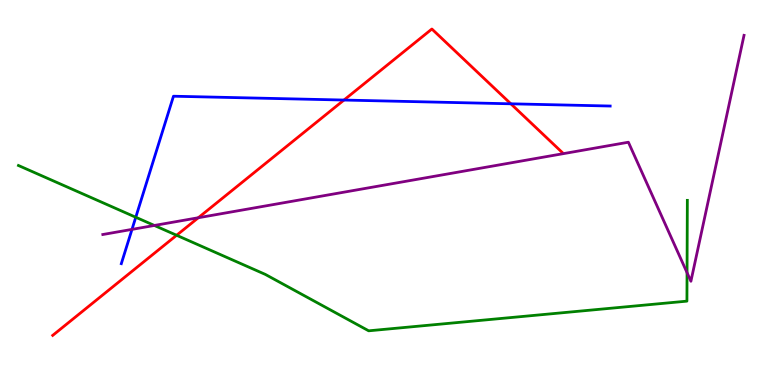[{'lines': ['blue', 'red'], 'intersections': [{'x': 4.44, 'y': 7.4}, {'x': 6.59, 'y': 7.3}]}, {'lines': ['green', 'red'], 'intersections': [{'x': 2.28, 'y': 3.89}]}, {'lines': ['purple', 'red'], 'intersections': [{'x': 2.56, 'y': 4.34}]}, {'lines': ['blue', 'green'], 'intersections': [{'x': 1.75, 'y': 4.36}]}, {'lines': ['blue', 'purple'], 'intersections': [{'x': 1.7, 'y': 4.04}]}, {'lines': ['green', 'purple'], 'intersections': [{'x': 1.99, 'y': 4.14}, {'x': 8.87, 'y': 2.92}]}]